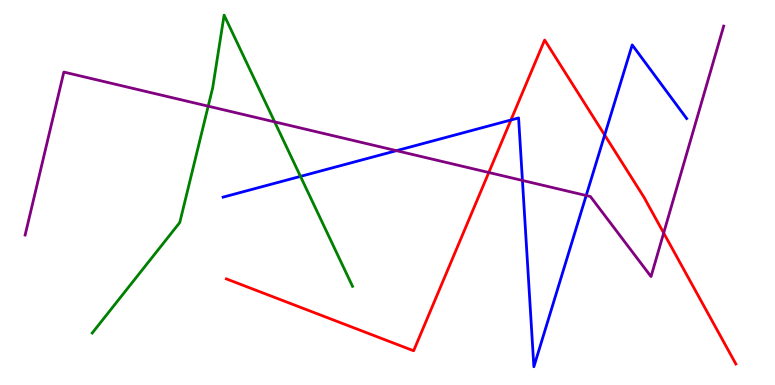[{'lines': ['blue', 'red'], 'intersections': [{'x': 6.59, 'y': 6.88}, {'x': 7.8, 'y': 6.49}]}, {'lines': ['green', 'red'], 'intersections': []}, {'lines': ['purple', 'red'], 'intersections': [{'x': 6.31, 'y': 5.52}, {'x': 8.56, 'y': 3.95}]}, {'lines': ['blue', 'green'], 'intersections': [{'x': 3.88, 'y': 5.42}]}, {'lines': ['blue', 'purple'], 'intersections': [{'x': 5.12, 'y': 6.09}, {'x': 6.74, 'y': 5.31}, {'x': 7.56, 'y': 4.92}]}, {'lines': ['green', 'purple'], 'intersections': [{'x': 2.69, 'y': 7.24}, {'x': 3.54, 'y': 6.83}]}]